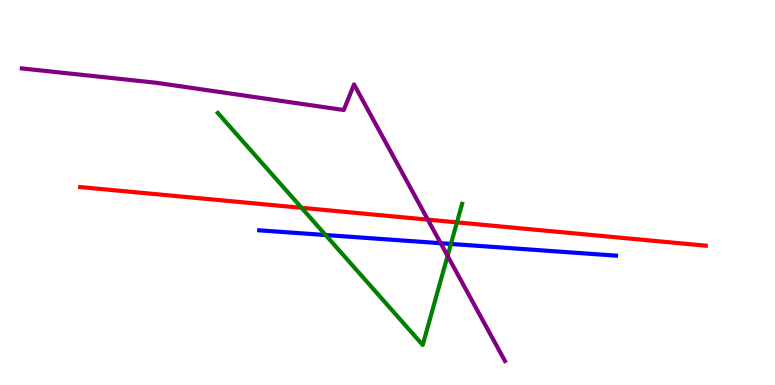[{'lines': ['blue', 'red'], 'intersections': []}, {'lines': ['green', 'red'], 'intersections': [{'x': 3.89, 'y': 4.6}, {'x': 5.9, 'y': 4.22}]}, {'lines': ['purple', 'red'], 'intersections': [{'x': 5.52, 'y': 4.29}]}, {'lines': ['blue', 'green'], 'intersections': [{'x': 4.2, 'y': 3.9}, {'x': 5.82, 'y': 3.66}]}, {'lines': ['blue', 'purple'], 'intersections': [{'x': 5.69, 'y': 3.68}]}, {'lines': ['green', 'purple'], 'intersections': [{'x': 5.78, 'y': 3.35}]}]